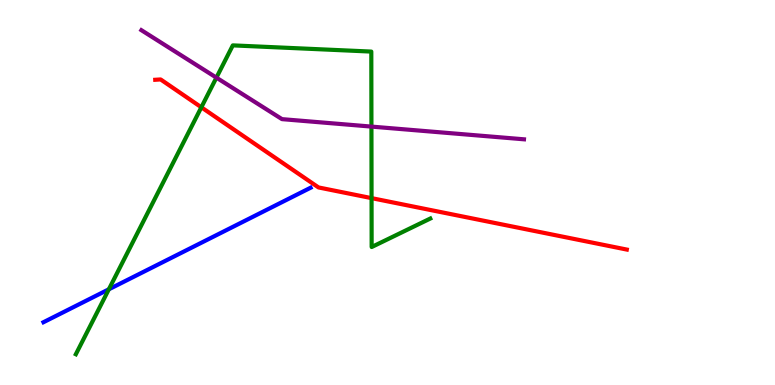[{'lines': ['blue', 'red'], 'intersections': []}, {'lines': ['green', 'red'], 'intersections': [{'x': 2.6, 'y': 7.21}, {'x': 4.79, 'y': 4.85}]}, {'lines': ['purple', 'red'], 'intersections': []}, {'lines': ['blue', 'green'], 'intersections': [{'x': 1.4, 'y': 2.49}]}, {'lines': ['blue', 'purple'], 'intersections': []}, {'lines': ['green', 'purple'], 'intersections': [{'x': 2.79, 'y': 7.98}, {'x': 4.79, 'y': 6.71}]}]